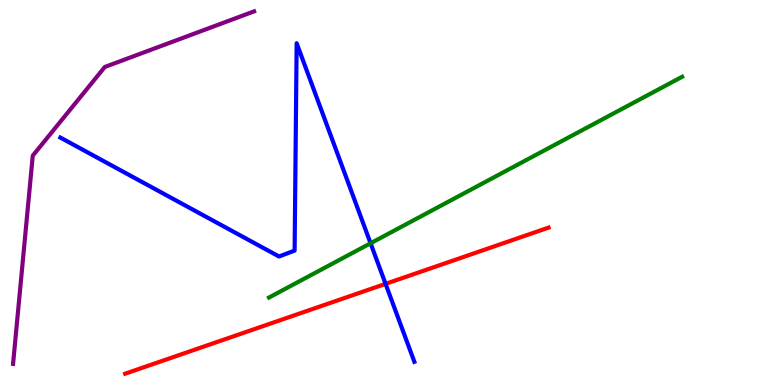[{'lines': ['blue', 'red'], 'intersections': [{'x': 4.98, 'y': 2.63}]}, {'lines': ['green', 'red'], 'intersections': []}, {'lines': ['purple', 'red'], 'intersections': []}, {'lines': ['blue', 'green'], 'intersections': [{'x': 4.78, 'y': 3.68}]}, {'lines': ['blue', 'purple'], 'intersections': []}, {'lines': ['green', 'purple'], 'intersections': []}]